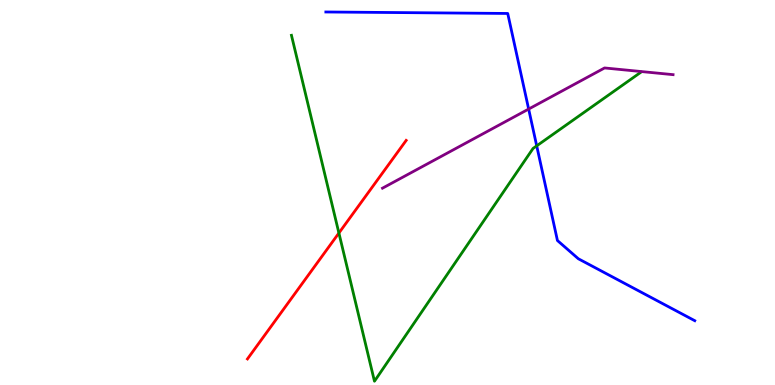[{'lines': ['blue', 'red'], 'intersections': []}, {'lines': ['green', 'red'], 'intersections': [{'x': 4.37, 'y': 3.95}]}, {'lines': ['purple', 'red'], 'intersections': []}, {'lines': ['blue', 'green'], 'intersections': [{'x': 6.93, 'y': 6.21}]}, {'lines': ['blue', 'purple'], 'intersections': [{'x': 6.82, 'y': 7.17}]}, {'lines': ['green', 'purple'], 'intersections': []}]